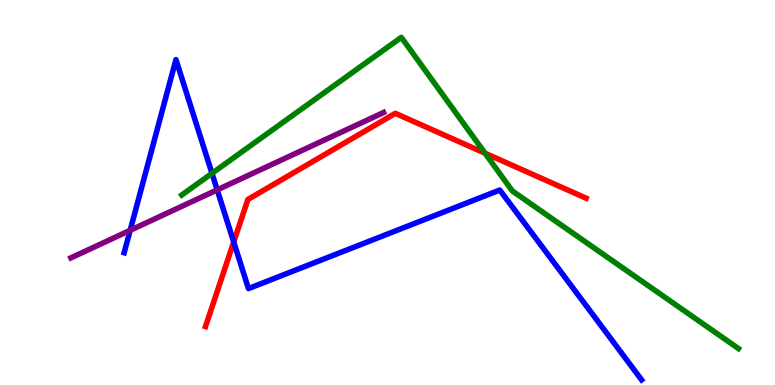[{'lines': ['blue', 'red'], 'intersections': [{'x': 3.02, 'y': 3.71}]}, {'lines': ['green', 'red'], 'intersections': [{'x': 6.26, 'y': 6.02}]}, {'lines': ['purple', 'red'], 'intersections': []}, {'lines': ['blue', 'green'], 'intersections': [{'x': 2.74, 'y': 5.5}]}, {'lines': ['blue', 'purple'], 'intersections': [{'x': 1.68, 'y': 4.02}, {'x': 2.8, 'y': 5.07}]}, {'lines': ['green', 'purple'], 'intersections': []}]